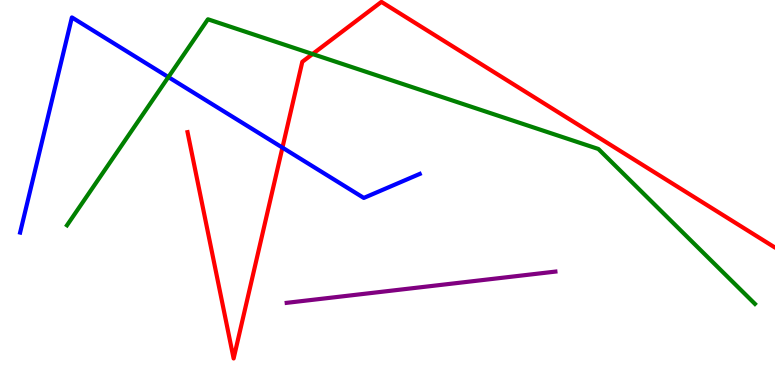[{'lines': ['blue', 'red'], 'intersections': [{'x': 3.64, 'y': 6.17}]}, {'lines': ['green', 'red'], 'intersections': [{'x': 4.03, 'y': 8.6}]}, {'lines': ['purple', 'red'], 'intersections': []}, {'lines': ['blue', 'green'], 'intersections': [{'x': 2.17, 'y': 8.0}]}, {'lines': ['blue', 'purple'], 'intersections': []}, {'lines': ['green', 'purple'], 'intersections': []}]